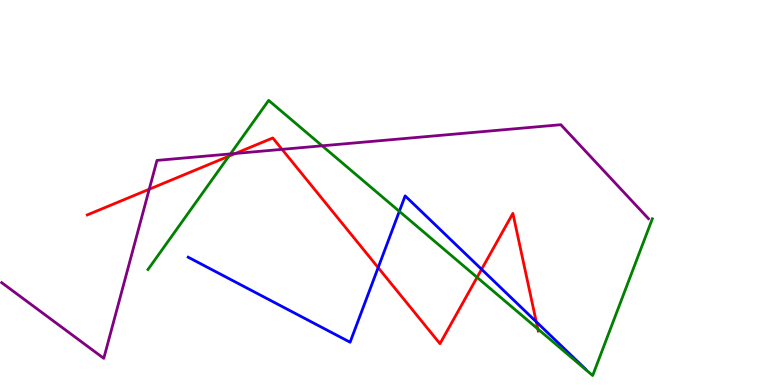[{'lines': ['blue', 'red'], 'intersections': [{'x': 4.88, 'y': 3.05}, {'x': 6.21, 'y': 3.01}, {'x': 6.92, 'y': 1.64}]}, {'lines': ['green', 'red'], 'intersections': [{'x': 2.95, 'y': 5.94}, {'x': 6.16, 'y': 2.8}, {'x': 6.94, 'y': 1.46}]}, {'lines': ['purple', 'red'], 'intersections': [{'x': 1.93, 'y': 5.09}, {'x': 3.04, 'y': 6.01}, {'x': 3.64, 'y': 6.12}]}, {'lines': ['blue', 'green'], 'intersections': [{'x': 5.15, 'y': 4.51}]}, {'lines': ['blue', 'purple'], 'intersections': []}, {'lines': ['green', 'purple'], 'intersections': [{'x': 2.97, 'y': 6.0}, {'x': 4.16, 'y': 6.21}]}]